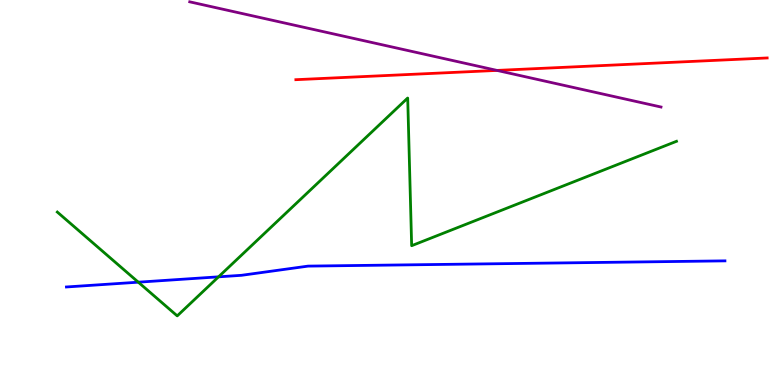[{'lines': ['blue', 'red'], 'intersections': []}, {'lines': ['green', 'red'], 'intersections': []}, {'lines': ['purple', 'red'], 'intersections': [{'x': 6.41, 'y': 8.17}]}, {'lines': ['blue', 'green'], 'intersections': [{'x': 1.78, 'y': 2.67}, {'x': 2.82, 'y': 2.81}]}, {'lines': ['blue', 'purple'], 'intersections': []}, {'lines': ['green', 'purple'], 'intersections': []}]